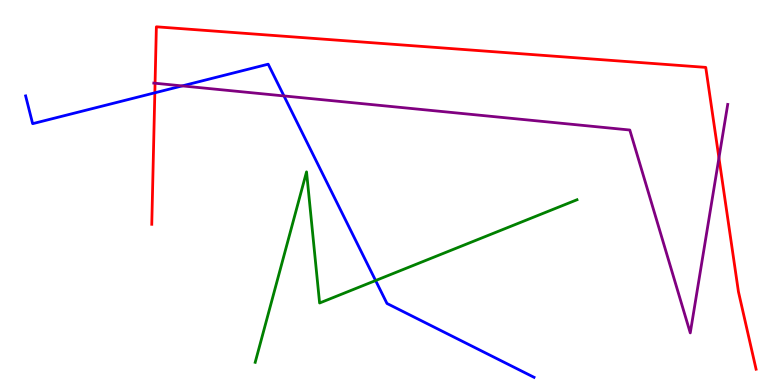[{'lines': ['blue', 'red'], 'intersections': [{'x': 2.0, 'y': 7.59}]}, {'lines': ['green', 'red'], 'intersections': []}, {'lines': ['purple', 'red'], 'intersections': [{'x': 2.0, 'y': 7.84}, {'x': 9.28, 'y': 5.9}]}, {'lines': ['blue', 'green'], 'intersections': [{'x': 4.85, 'y': 2.71}]}, {'lines': ['blue', 'purple'], 'intersections': [{'x': 2.35, 'y': 7.77}, {'x': 3.66, 'y': 7.51}]}, {'lines': ['green', 'purple'], 'intersections': []}]